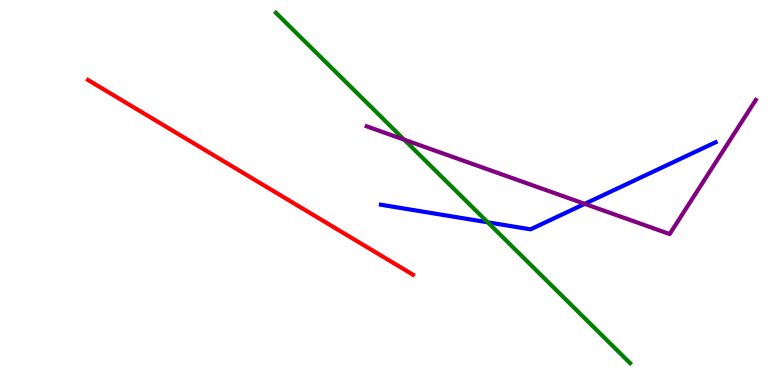[{'lines': ['blue', 'red'], 'intersections': []}, {'lines': ['green', 'red'], 'intersections': []}, {'lines': ['purple', 'red'], 'intersections': []}, {'lines': ['blue', 'green'], 'intersections': [{'x': 6.29, 'y': 4.23}]}, {'lines': ['blue', 'purple'], 'intersections': [{'x': 7.54, 'y': 4.71}]}, {'lines': ['green', 'purple'], 'intersections': [{'x': 5.22, 'y': 6.37}]}]